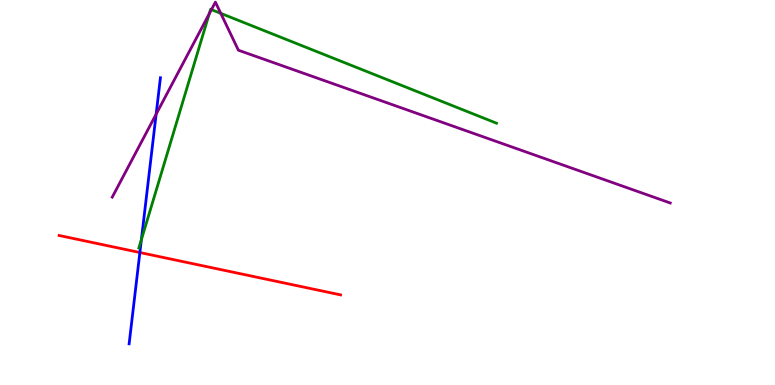[{'lines': ['blue', 'red'], 'intersections': [{'x': 1.8, 'y': 3.44}]}, {'lines': ['green', 'red'], 'intersections': []}, {'lines': ['purple', 'red'], 'intersections': []}, {'lines': ['blue', 'green'], 'intersections': [{'x': 1.82, 'y': 3.78}]}, {'lines': ['blue', 'purple'], 'intersections': [{'x': 2.01, 'y': 7.03}]}, {'lines': ['green', 'purple'], 'intersections': [{'x': 2.7, 'y': 9.64}, {'x': 2.73, 'y': 9.75}, {'x': 2.85, 'y': 9.65}]}]